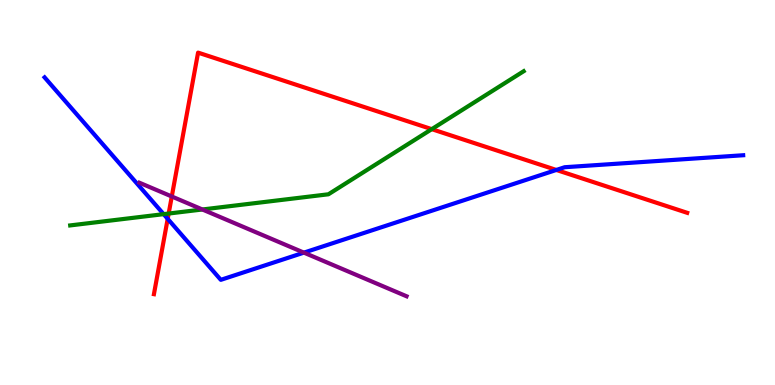[{'lines': ['blue', 'red'], 'intersections': [{'x': 2.16, 'y': 4.32}, {'x': 7.18, 'y': 5.59}]}, {'lines': ['green', 'red'], 'intersections': [{'x': 2.18, 'y': 4.45}, {'x': 5.57, 'y': 6.65}]}, {'lines': ['purple', 'red'], 'intersections': [{'x': 2.22, 'y': 4.9}]}, {'lines': ['blue', 'green'], 'intersections': [{'x': 2.11, 'y': 4.44}]}, {'lines': ['blue', 'purple'], 'intersections': [{'x': 3.92, 'y': 3.44}]}, {'lines': ['green', 'purple'], 'intersections': [{'x': 2.61, 'y': 4.56}]}]